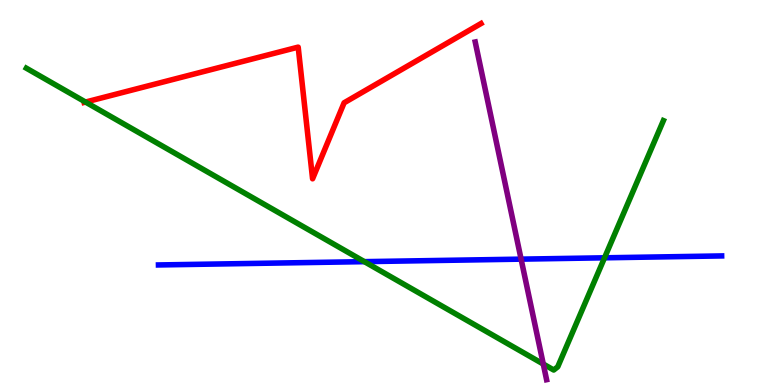[{'lines': ['blue', 'red'], 'intersections': []}, {'lines': ['green', 'red'], 'intersections': [{'x': 1.1, 'y': 7.35}]}, {'lines': ['purple', 'red'], 'intersections': []}, {'lines': ['blue', 'green'], 'intersections': [{'x': 4.7, 'y': 3.2}, {'x': 7.8, 'y': 3.3}]}, {'lines': ['blue', 'purple'], 'intersections': [{'x': 6.72, 'y': 3.27}]}, {'lines': ['green', 'purple'], 'intersections': [{'x': 7.01, 'y': 0.545}]}]